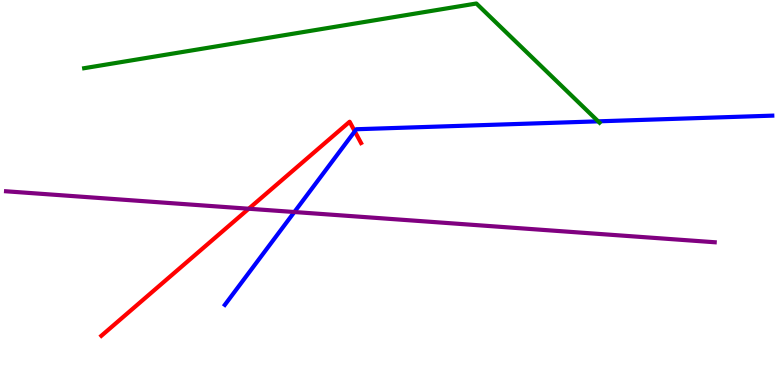[{'lines': ['blue', 'red'], 'intersections': [{'x': 4.58, 'y': 6.59}]}, {'lines': ['green', 'red'], 'intersections': []}, {'lines': ['purple', 'red'], 'intersections': [{'x': 3.21, 'y': 4.58}]}, {'lines': ['blue', 'green'], 'intersections': [{'x': 7.72, 'y': 6.85}]}, {'lines': ['blue', 'purple'], 'intersections': [{'x': 3.8, 'y': 4.49}]}, {'lines': ['green', 'purple'], 'intersections': []}]